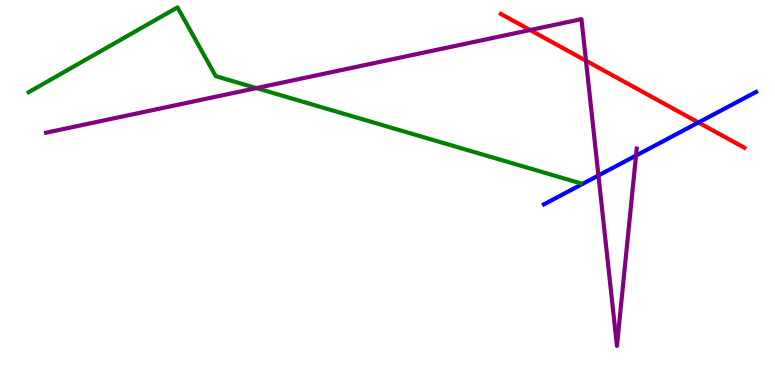[{'lines': ['blue', 'red'], 'intersections': [{'x': 9.01, 'y': 6.82}]}, {'lines': ['green', 'red'], 'intersections': []}, {'lines': ['purple', 'red'], 'intersections': [{'x': 6.84, 'y': 9.22}, {'x': 7.56, 'y': 8.42}]}, {'lines': ['blue', 'green'], 'intersections': []}, {'lines': ['blue', 'purple'], 'intersections': [{'x': 7.72, 'y': 5.44}, {'x': 8.21, 'y': 5.96}]}, {'lines': ['green', 'purple'], 'intersections': [{'x': 3.31, 'y': 7.71}]}]